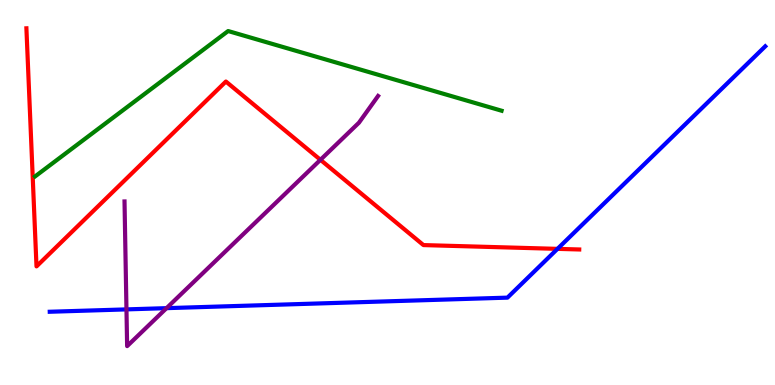[{'lines': ['blue', 'red'], 'intersections': [{'x': 7.19, 'y': 3.54}]}, {'lines': ['green', 'red'], 'intersections': []}, {'lines': ['purple', 'red'], 'intersections': [{'x': 4.13, 'y': 5.85}]}, {'lines': ['blue', 'green'], 'intersections': []}, {'lines': ['blue', 'purple'], 'intersections': [{'x': 1.63, 'y': 1.96}, {'x': 2.15, 'y': 2.0}]}, {'lines': ['green', 'purple'], 'intersections': []}]